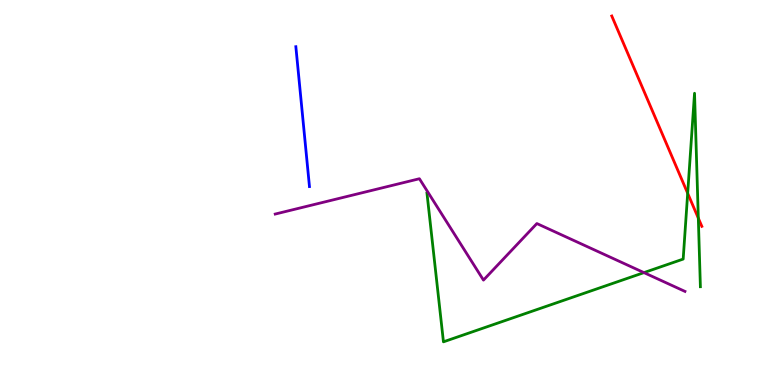[{'lines': ['blue', 'red'], 'intersections': []}, {'lines': ['green', 'red'], 'intersections': [{'x': 8.87, 'y': 4.98}, {'x': 9.01, 'y': 4.33}]}, {'lines': ['purple', 'red'], 'intersections': []}, {'lines': ['blue', 'green'], 'intersections': []}, {'lines': ['blue', 'purple'], 'intersections': []}, {'lines': ['green', 'purple'], 'intersections': [{'x': 8.31, 'y': 2.92}]}]